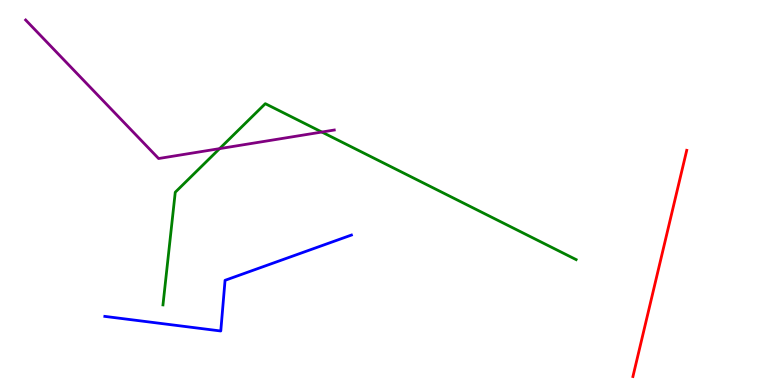[{'lines': ['blue', 'red'], 'intersections': []}, {'lines': ['green', 'red'], 'intersections': []}, {'lines': ['purple', 'red'], 'intersections': []}, {'lines': ['blue', 'green'], 'intersections': []}, {'lines': ['blue', 'purple'], 'intersections': []}, {'lines': ['green', 'purple'], 'intersections': [{'x': 2.83, 'y': 6.14}, {'x': 4.15, 'y': 6.57}]}]